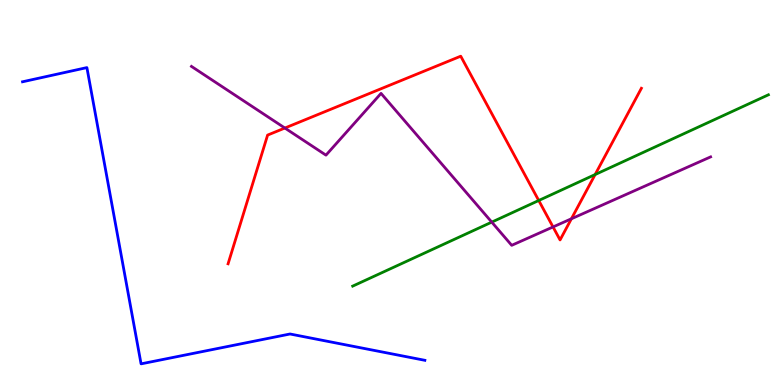[{'lines': ['blue', 'red'], 'intersections': []}, {'lines': ['green', 'red'], 'intersections': [{'x': 6.95, 'y': 4.79}, {'x': 7.68, 'y': 5.47}]}, {'lines': ['purple', 'red'], 'intersections': [{'x': 3.68, 'y': 6.67}, {'x': 7.14, 'y': 4.11}, {'x': 7.37, 'y': 4.32}]}, {'lines': ['blue', 'green'], 'intersections': []}, {'lines': ['blue', 'purple'], 'intersections': []}, {'lines': ['green', 'purple'], 'intersections': [{'x': 6.35, 'y': 4.23}]}]